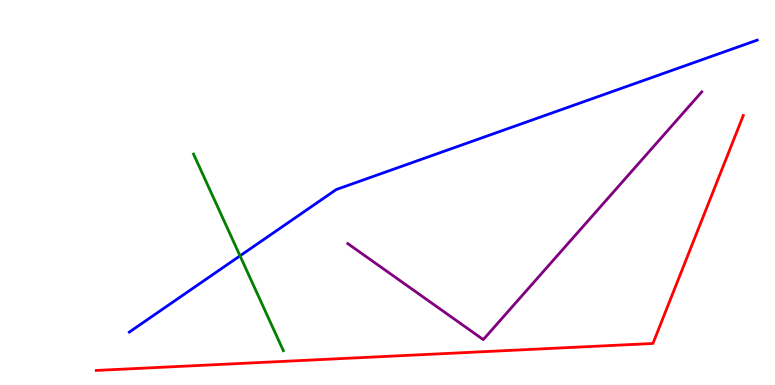[{'lines': ['blue', 'red'], 'intersections': []}, {'lines': ['green', 'red'], 'intersections': []}, {'lines': ['purple', 'red'], 'intersections': []}, {'lines': ['blue', 'green'], 'intersections': [{'x': 3.1, 'y': 3.36}]}, {'lines': ['blue', 'purple'], 'intersections': []}, {'lines': ['green', 'purple'], 'intersections': []}]